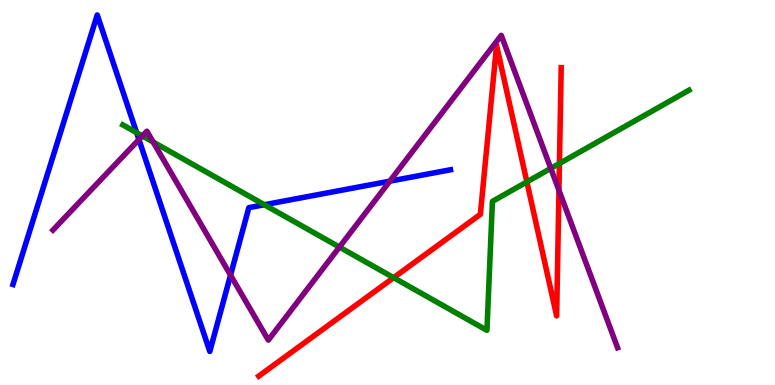[{'lines': ['blue', 'red'], 'intersections': []}, {'lines': ['green', 'red'], 'intersections': [{'x': 5.08, 'y': 2.79}, {'x': 6.8, 'y': 5.28}, {'x': 7.22, 'y': 5.75}]}, {'lines': ['purple', 'red'], 'intersections': [{'x': 7.21, 'y': 5.06}]}, {'lines': ['blue', 'green'], 'intersections': [{'x': 1.76, 'y': 6.55}, {'x': 3.41, 'y': 4.68}]}, {'lines': ['blue', 'purple'], 'intersections': [{'x': 1.79, 'y': 6.37}, {'x': 2.97, 'y': 2.85}, {'x': 5.03, 'y': 5.29}]}, {'lines': ['green', 'purple'], 'intersections': [{'x': 1.84, 'y': 6.47}, {'x': 1.98, 'y': 6.31}, {'x': 4.38, 'y': 3.58}, {'x': 7.11, 'y': 5.63}]}]